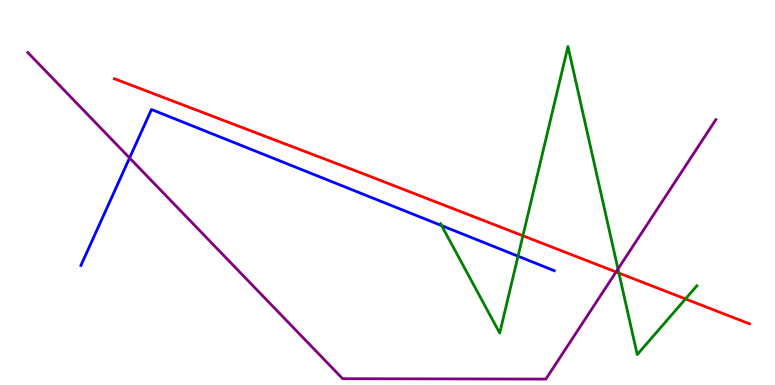[{'lines': ['blue', 'red'], 'intersections': []}, {'lines': ['green', 'red'], 'intersections': [{'x': 6.75, 'y': 3.88}, {'x': 7.99, 'y': 2.91}, {'x': 8.85, 'y': 2.24}]}, {'lines': ['purple', 'red'], 'intersections': [{'x': 7.95, 'y': 2.94}]}, {'lines': ['blue', 'green'], 'intersections': [{'x': 5.7, 'y': 4.14}, {'x': 6.68, 'y': 3.35}]}, {'lines': ['blue', 'purple'], 'intersections': [{'x': 1.67, 'y': 5.9}]}, {'lines': ['green', 'purple'], 'intersections': [{'x': 7.97, 'y': 3.01}]}]